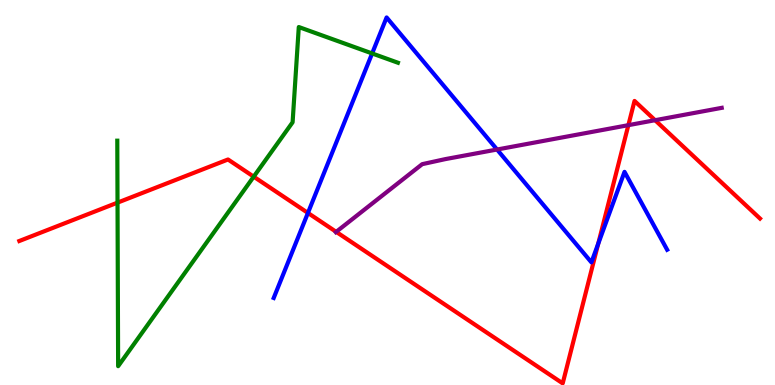[{'lines': ['blue', 'red'], 'intersections': [{'x': 3.97, 'y': 4.47}, {'x': 7.72, 'y': 3.67}]}, {'lines': ['green', 'red'], 'intersections': [{'x': 1.52, 'y': 4.74}, {'x': 3.27, 'y': 5.41}]}, {'lines': ['purple', 'red'], 'intersections': [{'x': 4.34, 'y': 3.98}, {'x': 8.11, 'y': 6.75}, {'x': 8.45, 'y': 6.88}]}, {'lines': ['blue', 'green'], 'intersections': [{'x': 4.8, 'y': 8.61}]}, {'lines': ['blue', 'purple'], 'intersections': [{'x': 6.41, 'y': 6.12}]}, {'lines': ['green', 'purple'], 'intersections': []}]